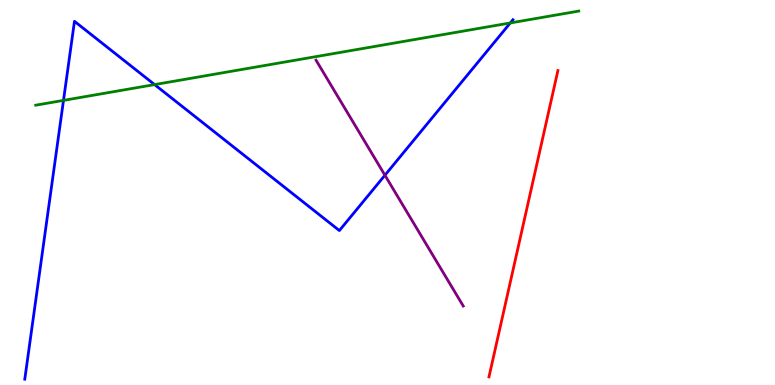[{'lines': ['blue', 'red'], 'intersections': []}, {'lines': ['green', 'red'], 'intersections': []}, {'lines': ['purple', 'red'], 'intersections': []}, {'lines': ['blue', 'green'], 'intersections': [{'x': 0.819, 'y': 7.39}, {'x': 1.99, 'y': 7.8}, {'x': 6.58, 'y': 9.4}]}, {'lines': ['blue', 'purple'], 'intersections': [{'x': 4.97, 'y': 5.45}]}, {'lines': ['green', 'purple'], 'intersections': []}]